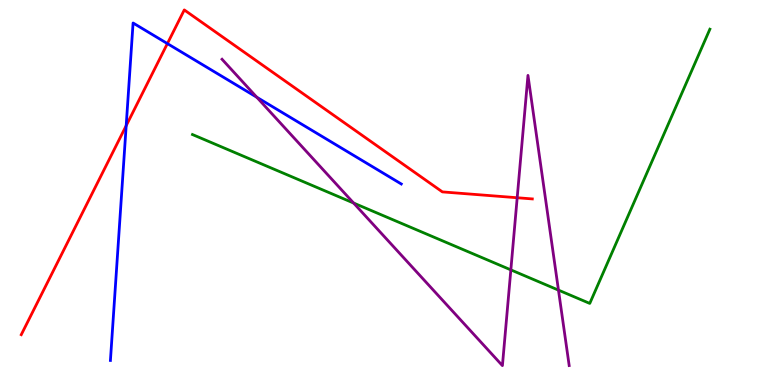[{'lines': ['blue', 'red'], 'intersections': [{'x': 1.63, 'y': 6.74}, {'x': 2.16, 'y': 8.87}]}, {'lines': ['green', 'red'], 'intersections': []}, {'lines': ['purple', 'red'], 'intersections': [{'x': 6.67, 'y': 4.86}]}, {'lines': ['blue', 'green'], 'intersections': []}, {'lines': ['blue', 'purple'], 'intersections': [{'x': 3.31, 'y': 7.47}]}, {'lines': ['green', 'purple'], 'intersections': [{'x': 4.56, 'y': 4.73}, {'x': 6.59, 'y': 2.99}, {'x': 7.21, 'y': 2.46}]}]